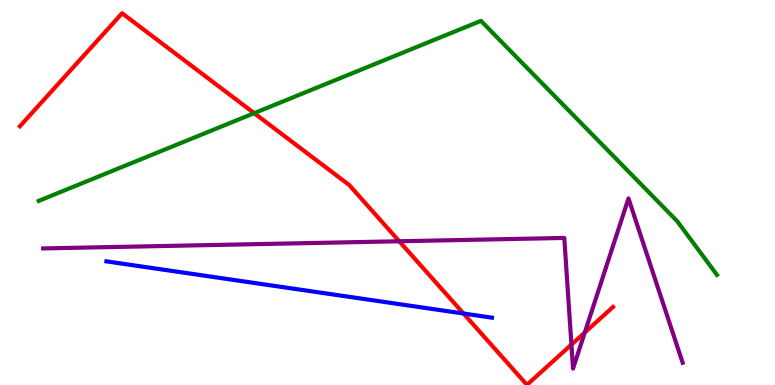[{'lines': ['blue', 'red'], 'intersections': [{'x': 5.98, 'y': 1.86}]}, {'lines': ['green', 'red'], 'intersections': [{'x': 3.28, 'y': 7.06}]}, {'lines': ['purple', 'red'], 'intersections': [{'x': 5.15, 'y': 3.73}, {'x': 7.37, 'y': 1.05}, {'x': 7.55, 'y': 1.36}]}, {'lines': ['blue', 'green'], 'intersections': []}, {'lines': ['blue', 'purple'], 'intersections': []}, {'lines': ['green', 'purple'], 'intersections': []}]